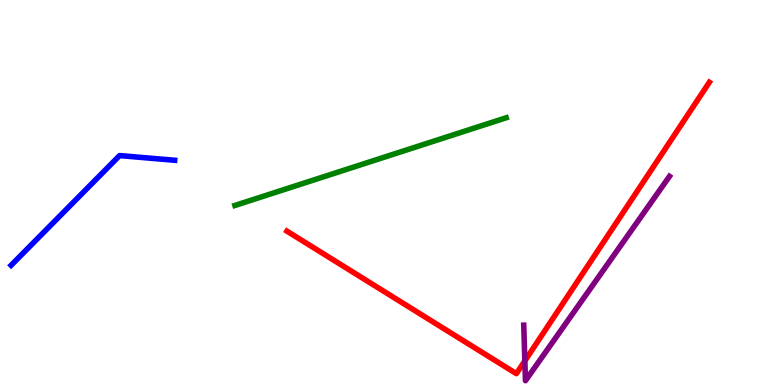[{'lines': ['blue', 'red'], 'intersections': []}, {'lines': ['green', 'red'], 'intersections': []}, {'lines': ['purple', 'red'], 'intersections': [{'x': 6.77, 'y': 0.626}]}, {'lines': ['blue', 'green'], 'intersections': []}, {'lines': ['blue', 'purple'], 'intersections': []}, {'lines': ['green', 'purple'], 'intersections': []}]